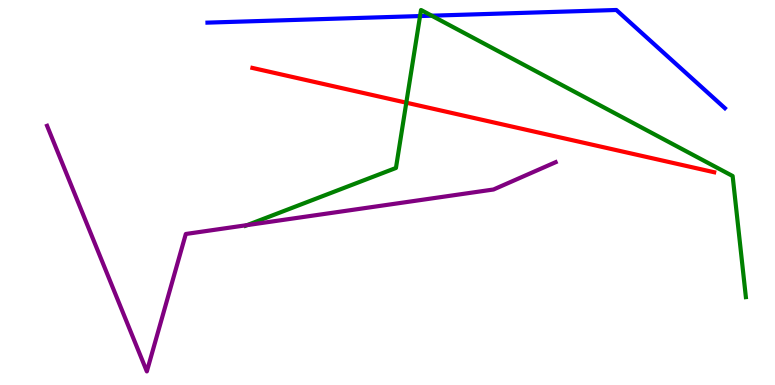[{'lines': ['blue', 'red'], 'intersections': []}, {'lines': ['green', 'red'], 'intersections': [{'x': 5.24, 'y': 7.33}]}, {'lines': ['purple', 'red'], 'intersections': []}, {'lines': ['blue', 'green'], 'intersections': [{'x': 5.42, 'y': 9.58}, {'x': 5.57, 'y': 9.59}]}, {'lines': ['blue', 'purple'], 'intersections': []}, {'lines': ['green', 'purple'], 'intersections': [{'x': 3.19, 'y': 4.15}]}]